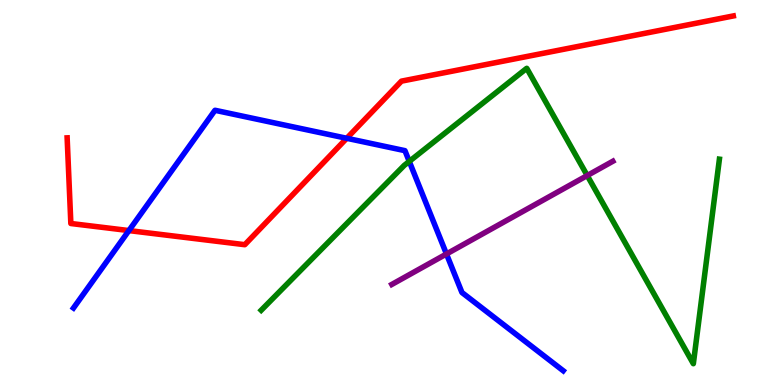[{'lines': ['blue', 'red'], 'intersections': [{'x': 1.66, 'y': 4.01}, {'x': 4.47, 'y': 6.41}]}, {'lines': ['green', 'red'], 'intersections': []}, {'lines': ['purple', 'red'], 'intersections': []}, {'lines': ['blue', 'green'], 'intersections': [{'x': 5.28, 'y': 5.81}]}, {'lines': ['blue', 'purple'], 'intersections': [{'x': 5.76, 'y': 3.4}]}, {'lines': ['green', 'purple'], 'intersections': [{'x': 7.58, 'y': 5.44}]}]